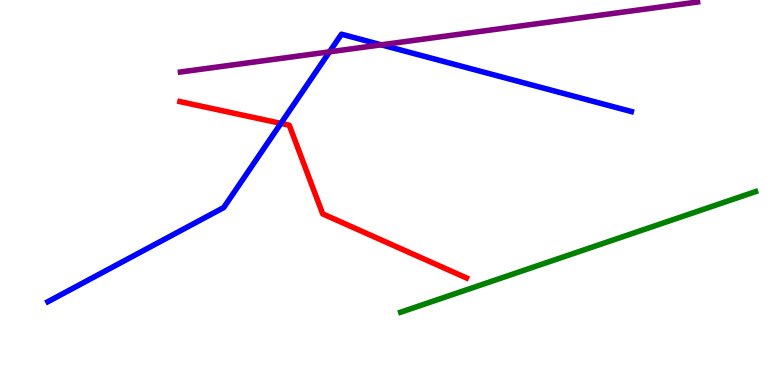[{'lines': ['blue', 'red'], 'intersections': [{'x': 3.62, 'y': 6.8}]}, {'lines': ['green', 'red'], 'intersections': []}, {'lines': ['purple', 'red'], 'intersections': []}, {'lines': ['blue', 'green'], 'intersections': []}, {'lines': ['blue', 'purple'], 'intersections': [{'x': 4.25, 'y': 8.65}, {'x': 4.92, 'y': 8.84}]}, {'lines': ['green', 'purple'], 'intersections': []}]